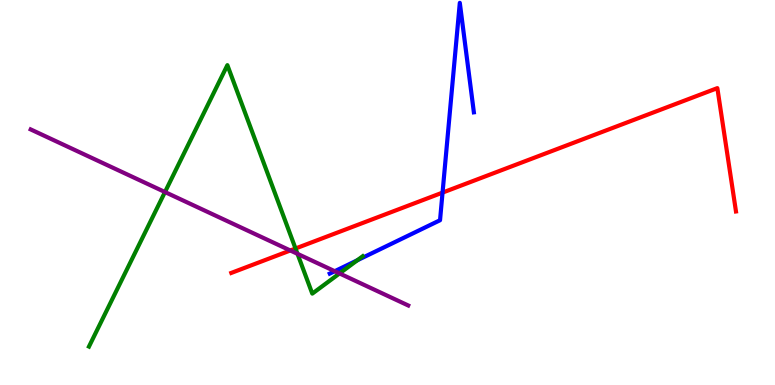[{'lines': ['blue', 'red'], 'intersections': [{'x': 5.71, 'y': 5.0}]}, {'lines': ['green', 'red'], 'intersections': [{'x': 3.81, 'y': 3.55}]}, {'lines': ['purple', 'red'], 'intersections': [{'x': 3.75, 'y': 3.49}]}, {'lines': ['blue', 'green'], 'intersections': [{'x': 4.61, 'y': 3.24}]}, {'lines': ['blue', 'purple'], 'intersections': [{'x': 4.32, 'y': 2.96}]}, {'lines': ['green', 'purple'], 'intersections': [{'x': 2.13, 'y': 5.01}, {'x': 3.84, 'y': 3.41}, {'x': 4.38, 'y': 2.9}]}]